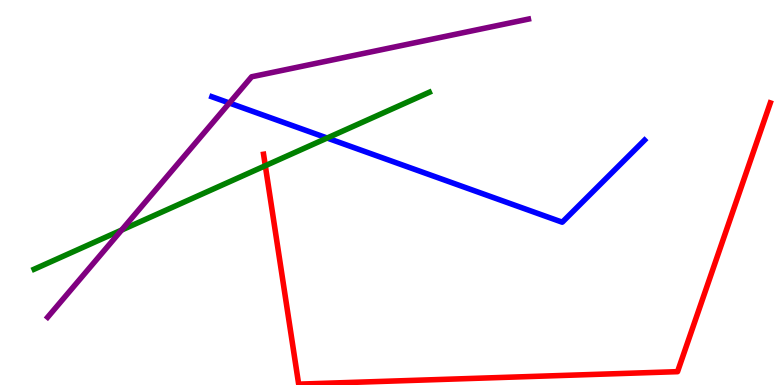[{'lines': ['blue', 'red'], 'intersections': []}, {'lines': ['green', 'red'], 'intersections': [{'x': 3.42, 'y': 5.7}]}, {'lines': ['purple', 'red'], 'intersections': []}, {'lines': ['blue', 'green'], 'intersections': [{'x': 4.22, 'y': 6.41}]}, {'lines': ['blue', 'purple'], 'intersections': [{'x': 2.96, 'y': 7.32}]}, {'lines': ['green', 'purple'], 'intersections': [{'x': 1.57, 'y': 4.02}]}]